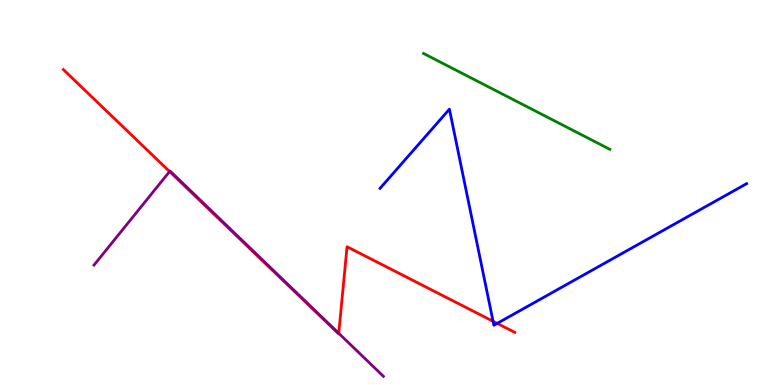[{'lines': ['blue', 'red'], 'intersections': [{'x': 6.36, 'y': 1.66}, {'x': 6.42, 'y': 1.6}]}, {'lines': ['green', 'red'], 'intersections': []}, {'lines': ['purple', 'red'], 'intersections': [{'x': 2.19, 'y': 5.54}, {'x': 4.37, 'y': 1.34}]}, {'lines': ['blue', 'green'], 'intersections': []}, {'lines': ['blue', 'purple'], 'intersections': []}, {'lines': ['green', 'purple'], 'intersections': []}]